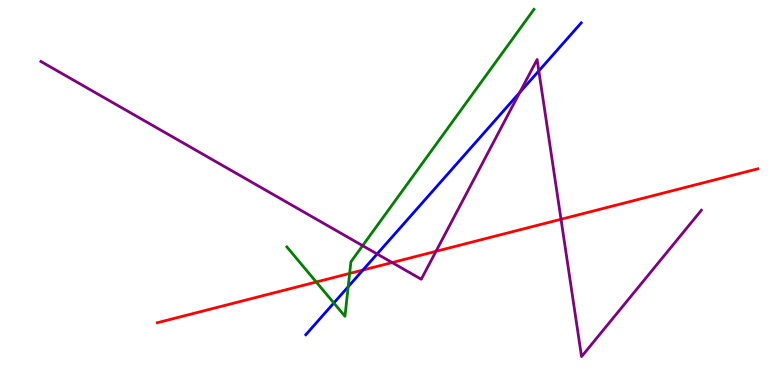[{'lines': ['blue', 'red'], 'intersections': [{'x': 4.68, 'y': 2.99}]}, {'lines': ['green', 'red'], 'intersections': [{'x': 4.08, 'y': 2.68}, {'x': 4.51, 'y': 2.9}]}, {'lines': ['purple', 'red'], 'intersections': [{'x': 5.06, 'y': 3.18}, {'x': 5.63, 'y': 3.47}, {'x': 7.24, 'y': 4.3}]}, {'lines': ['blue', 'green'], 'intersections': [{'x': 4.31, 'y': 2.13}, {'x': 4.49, 'y': 2.55}]}, {'lines': ['blue', 'purple'], 'intersections': [{'x': 4.87, 'y': 3.4}, {'x': 6.71, 'y': 7.6}, {'x': 6.95, 'y': 8.16}]}, {'lines': ['green', 'purple'], 'intersections': [{'x': 4.68, 'y': 3.62}]}]